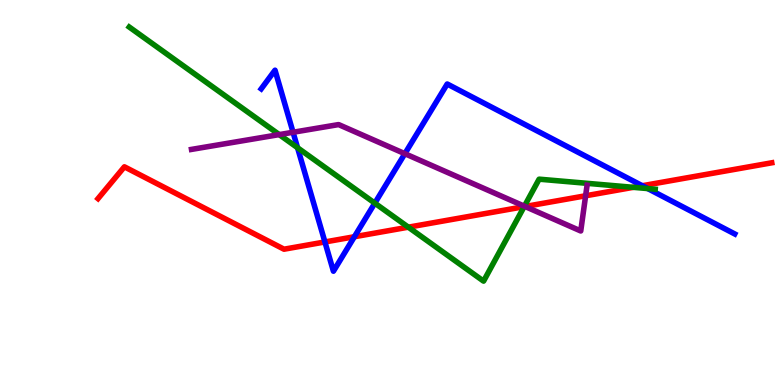[{'lines': ['blue', 'red'], 'intersections': [{'x': 4.19, 'y': 3.72}, {'x': 4.57, 'y': 3.85}, {'x': 8.29, 'y': 5.18}]}, {'lines': ['green', 'red'], 'intersections': [{'x': 5.27, 'y': 4.1}, {'x': 6.76, 'y': 4.63}, {'x': 8.17, 'y': 5.13}]}, {'lines': ['purple', 'red'], 'intersections': [{'x': 6.78, 'y': 4.64}, {'x': 7.56, 'y': 4.91}]}, {'lines': ['blue', 'green'], 'intersections': [{'x': 3.84, 'y': 6.16}, {'x': 4.84, 'y': 4.72}, {'x': 8.36, 'y': 5.1}]}, {'lines': ['blue', 'purple'], 'intersections': [{'x': 3.78, 'y': 6.56}, {'x': 5.22, 'y': 6.01}]}, {'lines': ['green', 'purple'], 'intersections': [{'x': 3.6, 'y': 6.5}, {'x': 6.77, 'y': 4.64}]}]